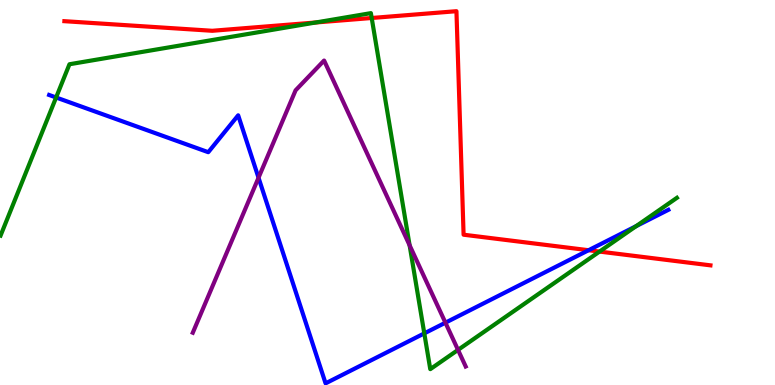[{'lines': ['blue', 'red'], 'intersections': [{'x': 7.59, 'y': 3.5}]}, {'lines': ['green', 'red'], 'intersections': [{'x': 4.07, 'y': 9.42}, {'x': 4.8, 'y': 9.53}, {'x': 7.74, 'y': 3.47}]}, {'lines': ['purple', 'red'], 'intersections': []}, {'lines': ['blue', 'green'], 'intersections': [{'x': 0.724, 'y': 7.47}, {'x': 5.47, 'y': 1.34}, {'x': 8.21, 'y': 4.13}]}, {'lines': ['blue', 'purple'], 'intersections': [{'x': 3.34, 'y': 5.38}, {'x': 5.75, 'y': 1.62}]}, {'lines': ['green', 'purple'], 'intersections': [{'x': 5.29, 'y': 3.63}, {'x': 5.91, 'y': 0.912}]}]